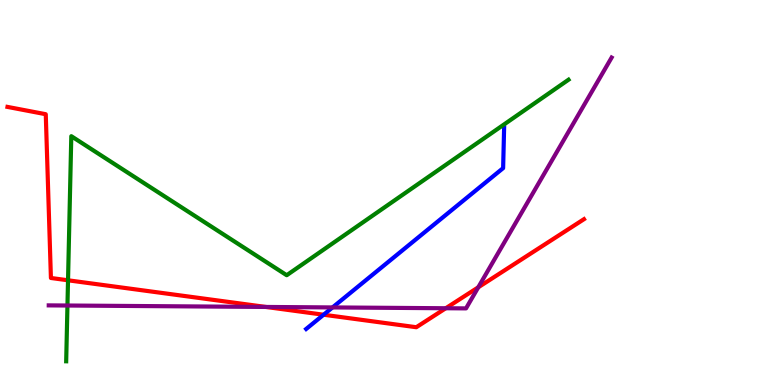[{'lines': ['blue', 'red'], 'intersections': [{'x': 4.18, 'y': 1.83}]}, {'lines': ['green', 'red'], 'intersections': [{'x': 0.878, 'y': 2.72}]}, {'lines': ['purple', 'red'], 'intersections': [{'x': 3.43, 'y': 2.03}, {'x': 5.75, 'y': 1.99}, {'x': 6.17, 'y': 2.54}]}, {'lines': ['blue', 'green'], 'intersections': []}, {'lines': ['blue', 'purple'], 'intersections': [{'x': 4.29, 'y': 2.01}]}, {'lines': ['green', 'purple'], 'intersections': [{'x': 0.87, 'y': 2.06}]}]